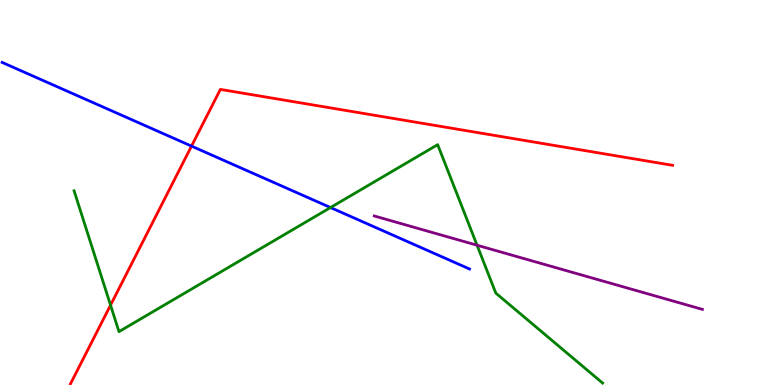[{'lines': ['blue', 'red'], 'intersections': [{'x': 2.47, 'y': 6.2}]}, {'lines': ['green', 'red'], 'intersections': [{'x': 1.43, 'y': 2.07}]}, {'lines': ['purple', 'red'], 'intersections': []}, {'lines': ['blue', 'green'], 'intersections': [{'x': 4.26, 'y': 4.61}]}, {'lines': ['blue', 'purple'], 'intersections': []}, {'lines': ['green', 'purple'], 'intersections': [{'x': 6.16, 'y': 3.63}]}]